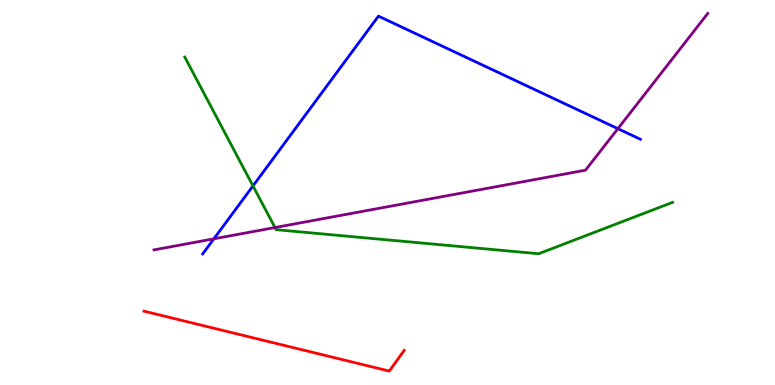[{'lines': ['blue', 'red'], 'intersections': []}, {'lines': ['green', 'red'], 'intersections': []}, {'lines': ['purple', 'red'], 'intersections': []}, {'lines': ['blue', 'green'], 'intersections': [{'x': 3.26, 'y': 5.17}]}, {'lines': ['blue', 'purple'], 'intersections': [{'x': 2.76, 'y': 3.8}, {'x': 7.97, 'y': 6.66}]}, {'lines': ['green', 'purple'], 'intersections': [{'x': 3.55, 'y': 4.09}]}]